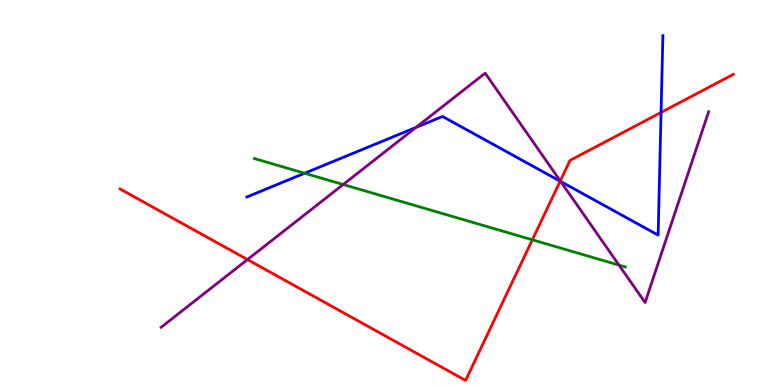[{'lines': ['blue', 'red'], 'intersections': [{'x': 7.23, 'y': 5.29}, {'x': 8.53, 'y': 7.08}]}, {'lines': ['green', 'red'], 'intersections': [{'x': 6.87, 'y': 3.77}]}, {'lines': ['purple', 'red'], 'intersections': [{'x': 3.19, 'y': 3.26}, {'x': 7.23, 'y': 5.3}]}, {'lines': ['blue', 'green'], 'intersections': [{'x': 3.93, 'y': 5.5}]}, {'lines': ['blue', 'purple'], 'intersections': [{'x': 5.37, 'y': 6.69}, {'x': 7.23, 'y': 5.29}]}, {'lines': ['green', 'purple'], 'intersections': [{'x': 4.43, 'y': 5.21}, {'x': 7.99, 'y': 3.11}]}]